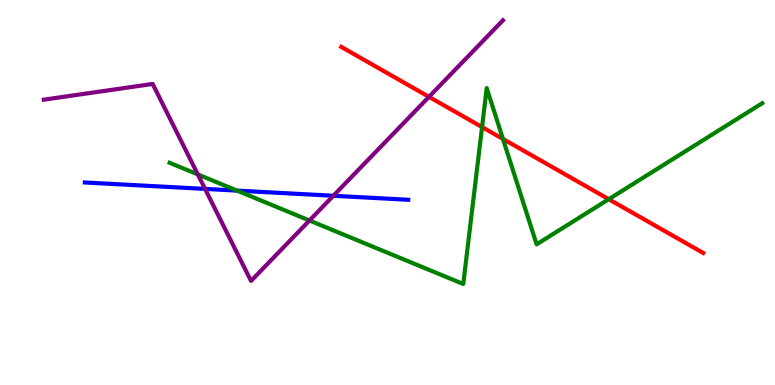[{'lines': ['blue', 'red'], 'intersections': []}, {'lines': ['green', 'red'], 'intersections': [{'x': 6.22, 'y': 6.7}, {'x': 6.49, 'y': 6.39}, {'x': 7.86, 'y': 4.83}]}, {'lines': ['purple', 'red'], 'intersections': [{'x': 5.54, 'y': 7.48}]}, {'lines': ['blue', 'green'], 'intersections': [{'x': 3.06, 'y': 5.05}]}, {'lines': ['blue', 'purple'], 'intersections': [{'x': 2.65, 'y': 5.09}, {'x': 4.3, 'y': 4.92}]}, {'lines': ['green', 'purple'], 'intersections': [{'x': 2.55, 'y': 5.47}, {'x': 3.99, 'y': 4.27}]}]